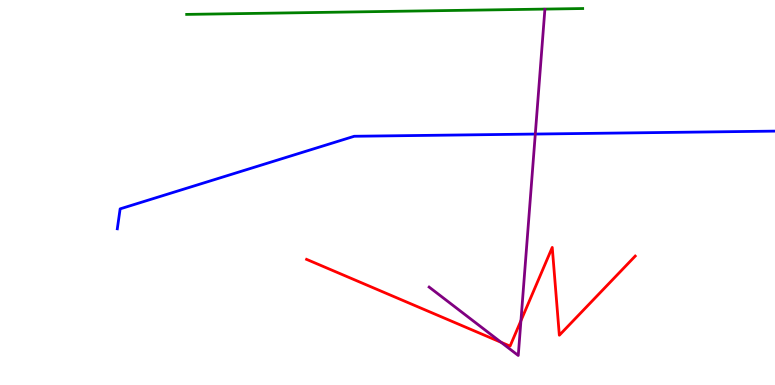[{'lines': ['blue', 'red'], 'intersections': []}, {'lines': ['green', 'red'], 'intersections': []}, {'lines': ['purple', 'red'], 'intersections': [{'x': 6.47, 'y': 1.11}, {'x': 6.72, 'y': 1.67}]}, {'lines': ['blue', 'green'], 'intersections': []}, {'lines': ['blue', 'purple'], 'intersections': [{'x': 6.91, 'y': 6.52}]}, {'lines': ['green', 'purple'], 'intersections': []}]